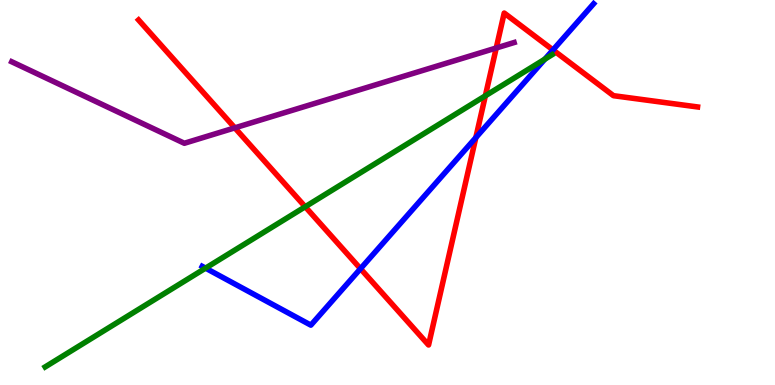[{'lines': ['blue', 'red'], 'intersections': [{'x': 4.65, 'y': 3.02}, {'x': 6.14, 'y': 6.43}, {'x': 7.14, 'y': 8.7}]}, {'lines': ['green', 'red'], 'intersections': [{'x': 3.94, 'y': 4.63}, {'x': 6.26, 'y': 7.51}]}, {'lines': ['purple', 'red'], 'intersections': [{'x': 3.03, 'y': 6.68}, {'x': 6.4, 'y': 8.75}]}, {'lines': ['blue', 'green'], 'intersections': [{'x': 2.65, 'y': 3.04}, {'x': 7.03, 'y': 8.46}]}, {'lines': ['blue', 'purple'], 'intersections': []}, {'lines': ['green', 'purple'], 'intersections': []}]